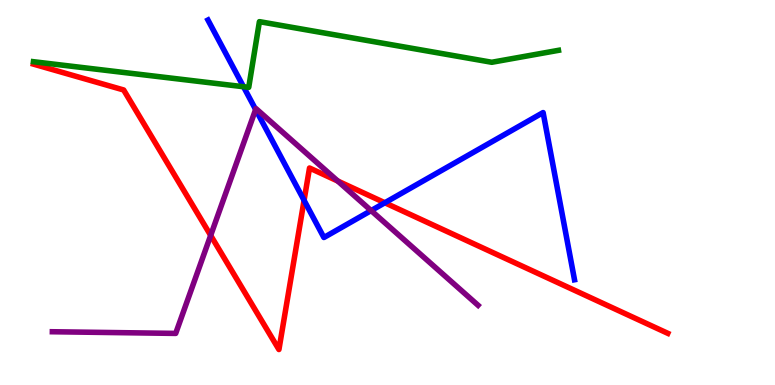[{'lines': ['blue', 'red'], 'intersections': [{'x': 3.92, 'y': 4.8}, {'x': 4.97, 'y': 4.73}]}, {'lines': ['green', 'red'], 'intersections': []}, {'lines': ['purple', 'red'], 'intersections': [{'x': 2.72, 'y': 3.89}, {'x': 4.36, 'y': 5.3}]}, {'lines': ['blue', 'green'], 'intersections': [{'x': 3.14, 'y': 7.75}]}, {'lines': ['blue', 'purple'], 'intersections': [{'x': 3.3, 'y': 7.16}, {'x': 4.79, 'y': 4.53}]}, {'lines': ['green', 'purple'], 'intersections': []}]